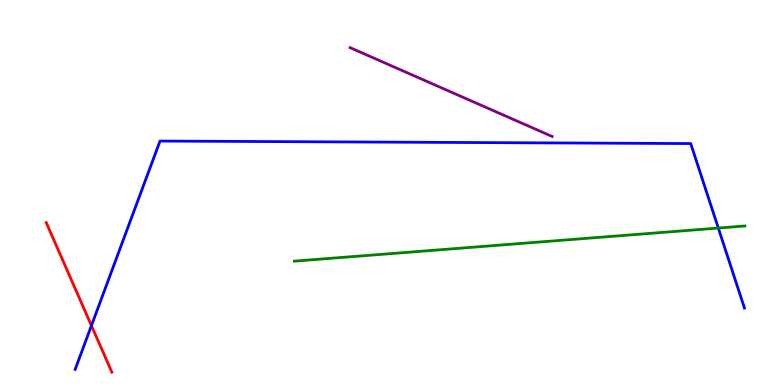[{'lines': ['blue', 'red'], 'intersections': [{'x': 1.18, 'y': 1.54}]}, {'lines': ['green', 'red'], 'intersections': []}, {'lines': ['purple', 'red'], 'intersections': []}, {'lines': ['blue', 'green'], 'intersections': [{'x': 9.27, 'y': 4.08}]}, {'lines': ['blue', 'purple'], 'intersections': []}, {'lines': ['green', 'purple'], 'intersections': []}]